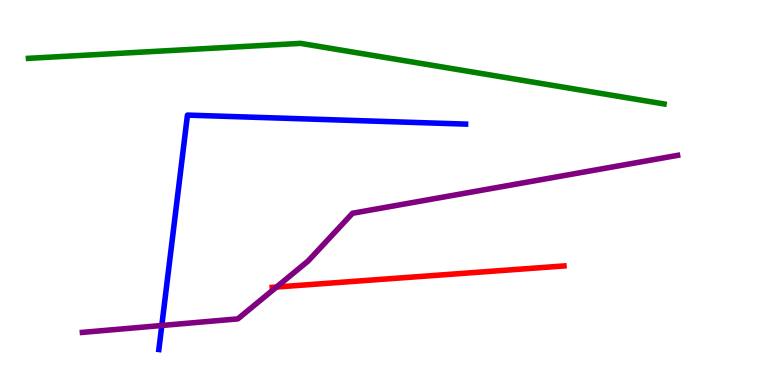[{'lines': ['blue', 'red'], 'intersections': []}, {'lines': ['green', 'red'], 'intersections': []}, {'lines': ['purple', 'red'], 'intersections': [{'x': 3.57, 'y': 2.54}]}, {'lines': ['blue', 'green'], 'intersections': []}, {'lines': ['blue', 'purple'], 'intersections': [{'x': 2.09, 'y': 1.55}]}, {'lines': ['green', 'purple'], 'intersections': []}]